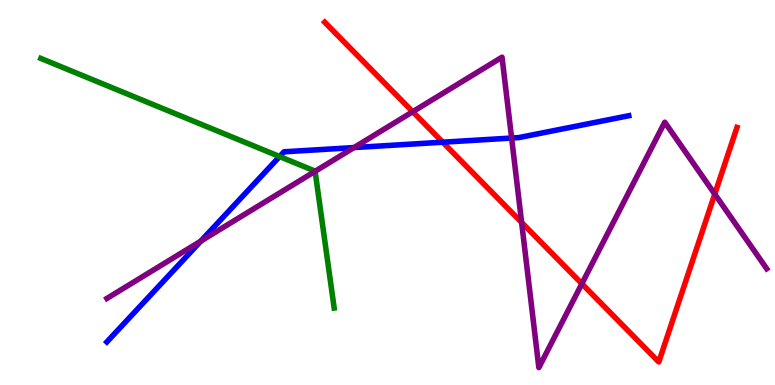[{'lines': ['blue', 'red'], 'intersections': [{'x': 5.71, 'y': 6.31}]}, {'lines': ['green', 'red'], 'intersections': []}, {'lines': ['purple', 'red'], 'intersections': [{'x': 5.33, 'y': 7.1}, {'x': 6.73, 'y': 4.22}, {'x': 7.51, 'y': 2.63}, {'x': 9.22, 'y': 4.96}]}, {'lines': ['blue', 'green'], 'intersections': [{'x': 3.61, 'y': 5.93}]}, {'lines': ['blue', 'purple'], 'intersections': [{'x': 2.59, 'y': 3.74}, {'x': 4.57, 'y': 6.17}, {'x': 6.6, 'y': 6.41}]}, {'lines': ['green', 'purple'], 'intersections': [{'x': 4.07, 'y': 5.55}]}]